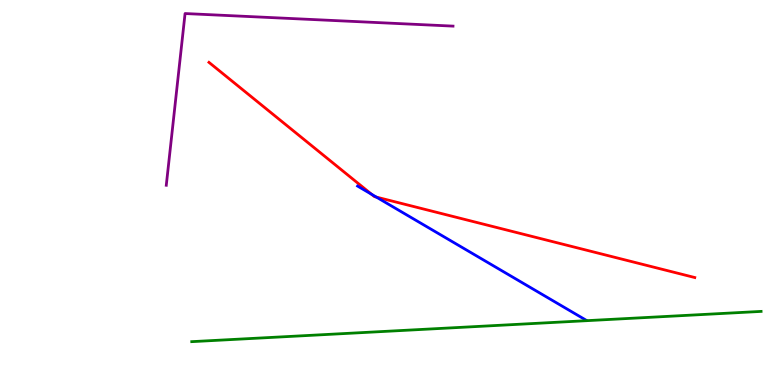[{'lines': ['blue', 'red'], 'intersections': [{'x': 4.79, 'y': 4.95}, {'x': 4.86, 'y': 4.88}]}, {'lines': ['green', 'red'], 'intersections': []}, {'lines': ['purple', 'red'], 'intersections': []}, {'lines': ['blue', 'green'], 'intersections': []}, {'lines': ['blue', 'purple'], 'intersections': []}, {'lines': ['green', 'purple'], 'intersections': []}]